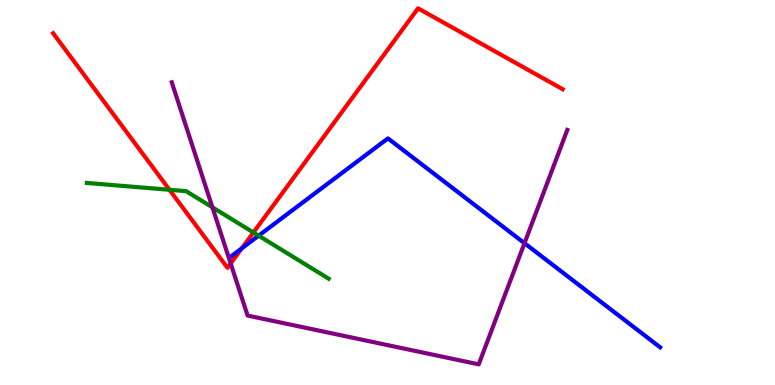[{'lines': ['blue', 'red'], 'intersections': [{'x': 3.12, 'y': 3.55}]}, {'lines': ['green', 'red'], 'intersections': [{'x': 2.19, 'y': 5.07}, {'x': 3.27, 'y': 3.96}]}, {'lines': ['purple', 'red'], 'intersections': [{'x': 2.98, 'y': 3.16}]}, {'lines': ['blue', 'green'], 'intersections': [{'x': 3.34, 'y': 3.88}]}, {'lines': ['blue', 'purple'], 'intersections': [{'x': 6.77, 'y': 3.68}]}, {'lines': ['green', 'purple'], 'intersections': [{'x': 2.74, 'y': 4.62}]}]